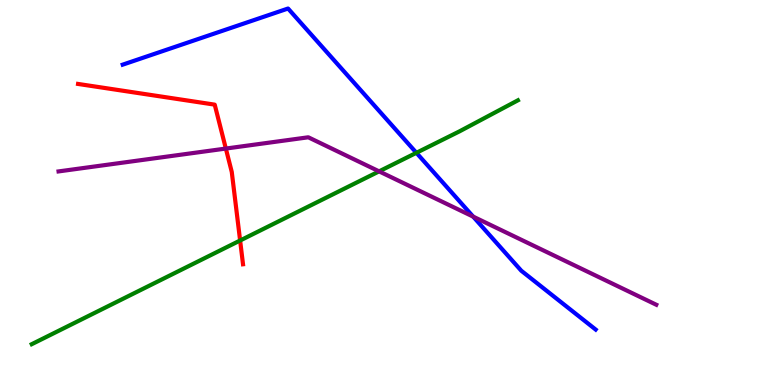[{'lines': ['blue', 'red'], 'intersections': []}, {'lines': ['green', 'red'], 'intersections': [{'x': 3.1, 'y': 3.75}]}, {'lines': ['purple', 'red'], 'intersections': [{'x': 2.91, 'y': 6.14}]}, {'lines': ['blue', 'green'], 'intersections': [{'x': 5.37, 'y': 6.03}]}, {'lines': ['blue', 'purple'], 'intersections': [{'x': 6.11, 'y': 4.37}]}, {'lines': ['green', 'purple'], 'intersections': [{'x': 4.89, 'y': 5.55}]}]